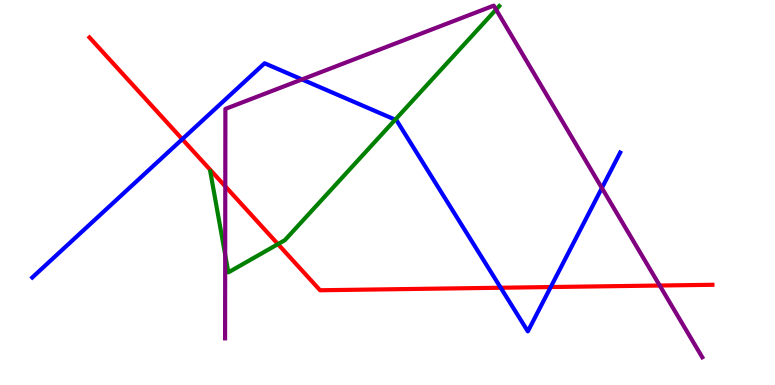[{'lines': ['blue', 'red'], 'intersections': [{'x': 2.35, 'y': 6.38}, {'x': 6.46, 'y': 2.53}, {'x': 7.11, 'y': 2.54}]}, {'lines': ['green', 'red'], 'intersections': [{'x': 3.59, 'y': 3.66}]}, {'lines': ['purple', 'red'], 'intersections': [{'x': 2.91, 'y': 5.16}, {'x': 8.51, 'y': 2.58}]}, {'lines': ['blue', 'green'], 'intersections': [{'x': 5.1, 'y': 6.89}]}, {'lines': ['blue', 'purple'], 'intersections': [{'x': 3.9, 'y': 7.94}, {'x': 7.77, 'y': 5.12}]}, {'lines': ['green', 'purple'], 'intersections': [{'x': 2.91, 'y': 3.38}, {'x': 6.4, 'y': 9.75}]}]